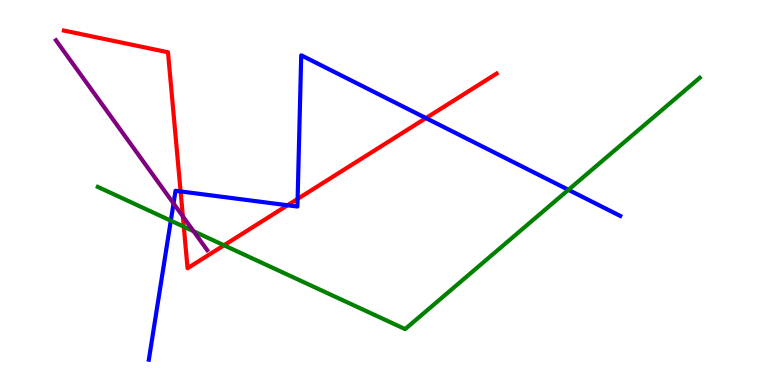[{'lines': ['blue', 'red'], 'intersections': [{'x': 2.33, 'y': 5.03}, {'x': 3.71, 'y': 4.67}, {'x': 3.84, 'y': 4.83}, {'x': 5.5, 'y': 6.93}]}, {'lines': ['green', 'red'], 'intersections': [{'x': 2.37, 'y': 4.11}, {'x': 2.89, 'y': 3.63}]}, {'lines': ['purple', 'red'], 'intersections': [{'x': 2.36, 'y': 4.38}]}, {'lines': ['blue', 'green'], 'intersections': [{'x': 2.2, 'y': 4.27}, {'x': 7.33, 'y': 5.07}]}, {'lines': ['blue', 'purple'], 'intersections': [{'x': 2.24, 'y': 4.72}]}, {'lines': ['green', 'purple'], 'intersections': [{'x': 2.5, 'y': 4.0}]}]